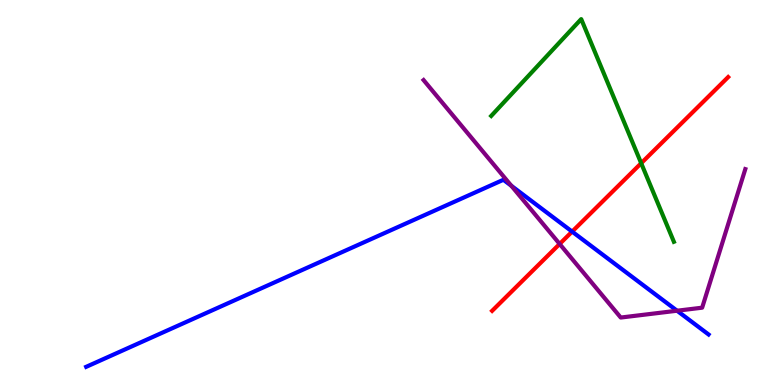[{'lines': ['blue', 'red'], 'intersections': [{'x': 7.38, 'y': 3.98}]}, {'lines': ['green', 'red'], 'intersections': [{'x': 8.27, 'y': 5.76}]}, {'lines': ['purple', 'red'], 'intersections': [{'x': 7.22, 'y': 3.66}]}, {'lines': ['blue', 'green'], 'intersections': []}, {'lines': ['blue', 'purple'], 'intersections': [{'x': 6.6, 'y': 5.17}, {'x': 8.74, 'y': 1.93}]}, {'lines': ['green', 'purple'], 'intersections': []}]